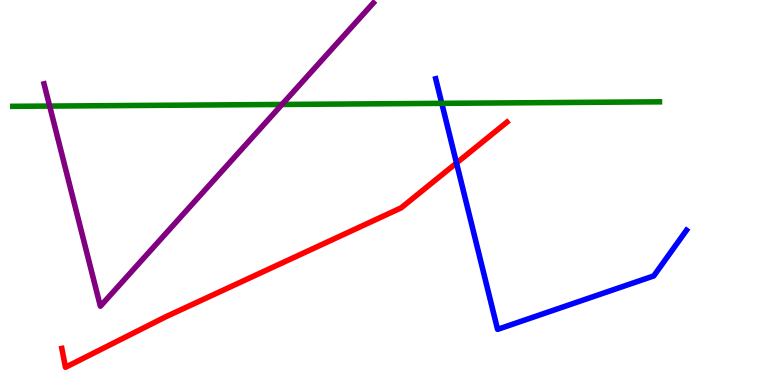[{'lines': ['blue', 'red'], 'intersections': [{'x': 5.89, 'y': 5.77}]}, {'lines': ['green', 'red'], 'intersections': []}, {'lines': ['purple', 'red'], 'intersections': []}, {'lines': ['blue', 'green'], 'intersections': [{'x': 5.7, 'y': 7.32}]}, {'lines': ['blue', 'purple'], 'intersections': []}, {'lines': ['green', 'purple'], 'intersections': [{'x': 0.641, 'y': 7.24}, {'x': 3.64, 'y': 7.29}]}]